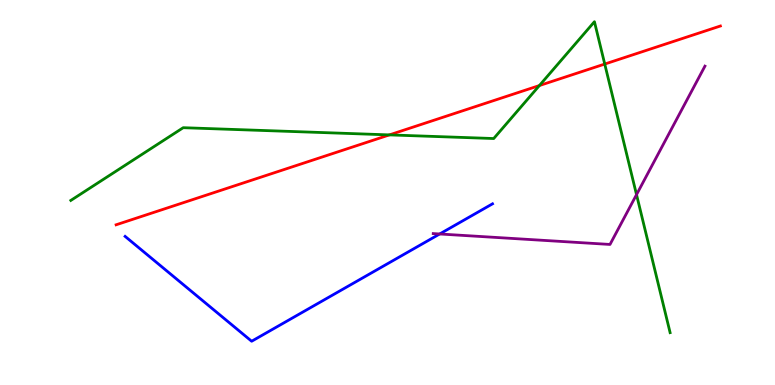[{'lines': ['blue', 'red'], 'intersections': []}, {'lines': ['green', 'red'], 'intersections': [{'x': 5.02, 'y': 6.5}, {'x': 6.96, 'y': 7.78}, {'x': 7.8, 'y': 8.34}]}, {'lines': ['purple', 'red'], 'intersections': []}, {'lines': ['blue', 'green'], 'intersections': []}, {'lines': ['blue', 'purple'], 'intersections': [{'x': 5.67, 'y': 3.92}]}, {'lines': ['green', 'purple'], 'intersections': [{'x': 8.21, 'y': 4.94}]}]